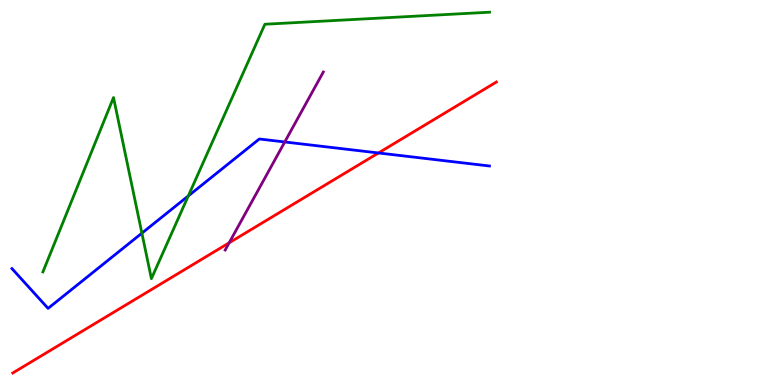[{'lines': ['blue', 'red'], 'intersections': [{'x': 4.88, 'y': 6.03}]}, {'lines': ['green', 'red'], 'intersections': []}, {'lines': ['purple', 'red'], 'intersections': [{'x': 2.96, 'y': 3.69}]}, {'lines': ['blue', 'green'], 'intersections': [{'x': 1.83, 'y': 3.94}, {'x': 2.43, 'y': 4.91}]}, {'lines': ['blue', 'purple'], 'intersections': [{'x': 3.67, 'y': 6.31}]}, {'lines': ['green', 'purple'], 'intersections': []}]